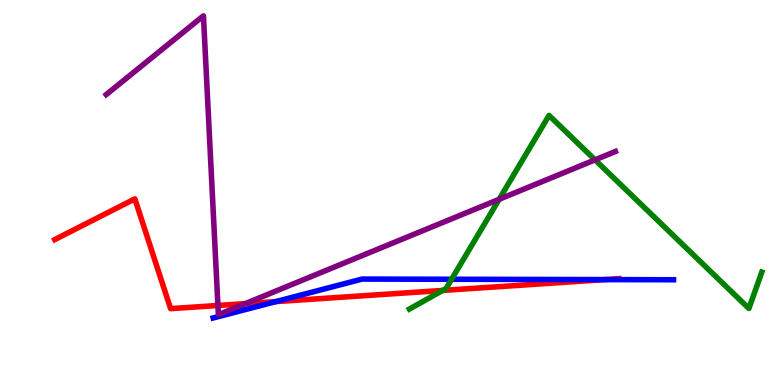[{'lines': ['blue', 'red'], 'intersections': [{'x': 3.56, 'y': 2.17}, {'x': 7.8, 'y': 2.74}]}, {'lines': ['green', 'red'], 'intersections': [{'x': 5.71, 'y': 2.46}]}, {'lines': ['purple', 'red'], 'intersections': [{'x': 2.81, 'y': 2.07}, {'x': 3.17, 'y': 2.11}]}, {'lines': ['blue', 'green'], 'intersections': [{'x': 5.83, 'y': 2.75}]}, {'lines': ['blue', 'purple'], 'intersections': []}, {'lines': ['green', 'purple'], 'intersections': [{'x': 6.44, 'y': 4.82}, {'x': 7.68, 'y': 5.85}]}]